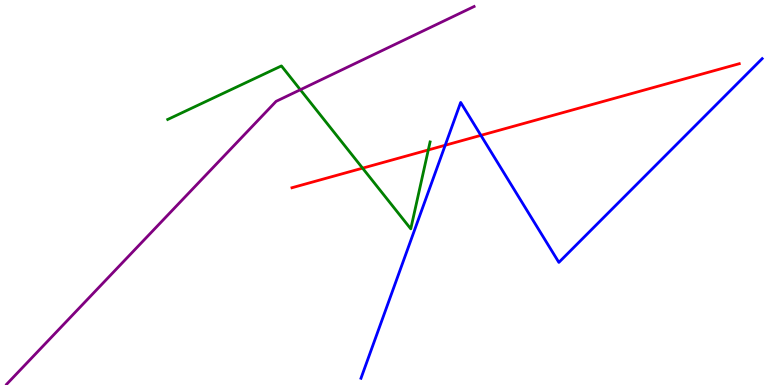[{'lines': ['blue', 'red'], 'intersections': [{'x': 5.74, 'y': 6.23}, {'x': 6.21, 'y': 6.48}]}, {'lines': ['green', 'red'], 'intersections': [{'x': 4.68, 'y': 5.63}, {'x': 5.53, 'y': 6.11}]}, {'lines': ['purple', 'red'], 'intersections': []}, {'lines': ['blue', 'green'], 'intersections': []}, {'lines': ['blue', 'purple'], 'intersections': []}, {'lines': ['green', 'purple'], 'intersections': [{'x': 3.88, 'y': 7.67}]}]